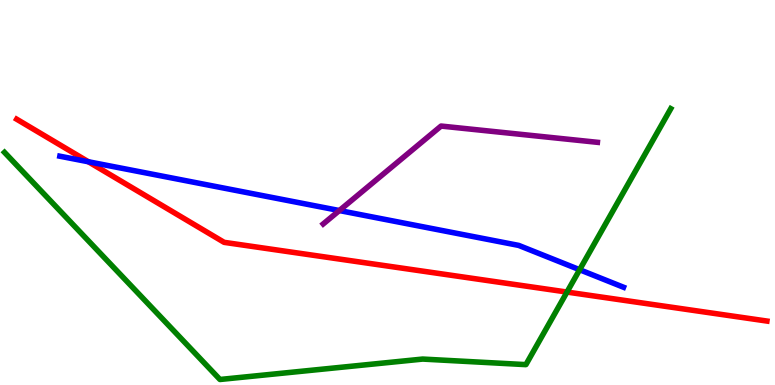[{'lines': ['blue', 'red'], 'intersections': [{'x': 1.14, 'y': 5.8}]}, {'lines': ['green', 'red'], 'intersections': [{'x': 7.32, 'y': 2.41}]}, {'lines': ['purple', 'red'], 'intersections': []}, {'lines': ['blue', 'green'], 'intersections': [{'x': 7.48, 'y': 2.99}]}, {'lines': ['blue', 'purple'], 'intersections': [{'x': 4.38, 'y': 4.53}]}, {'lines': ['green', 'purple'], 'intersections': []}]